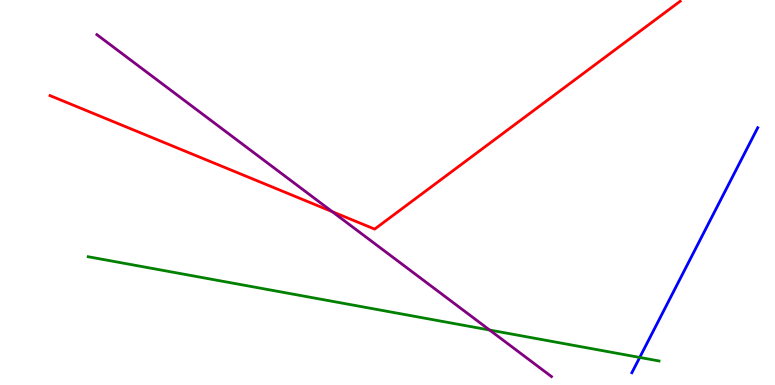[{'lines': ['blue', 'red'], 'intersections': []}, {'lines': ['green', 'red'], 'intersections': []}, {'lines': ['purple', 'red'], 'intersections': [{'x': 4.29, 'y': 4.5}]}, {'lines': ['blue', 'green'], 'intersections': [{'x': 8.25, 'y': 0.716}]}, {'lines': ['blue', 'purple'], 'intersections': []}, {'lines': ['green', 'purple'], 'intersections': [{'x': 6.32, 'y': 1.43}]}]